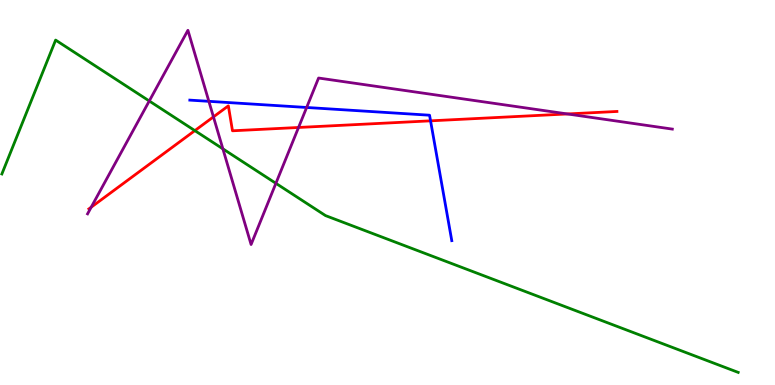[{'lines': ['blue', 'red'], 'intersections': [{'x': 5.56, 'y': 6.86}]}, {'lines': ['green', 'red'], 'intersections': [{'x': 2.51, 'y': 6.61}]}, {'lines': ['purple', 'red'], 'intersections': [{'x': 1.18, 'y': 4.62}, {'x': 2.75, 'y': 6.96}, {'x': 3.85, 'y': 6.69}, {'x': 7.32, 'y': 7.04}]}, {'lines': ['blue', 'green'], 'intersections': []}, {'lines': ['blue', 'purple'], 'intersections': [{'x': 2.69, 'y': 7.37}, {'x': 3.96, 'y': 7.21}]}, {'lines': ['green', 'purple'], 'intersections': [{'x': 1.93, 'y': 7.38}, {'x': 2.88, 'y': 6.13}, {'x': 3.56, 'y': 5.24}]}]